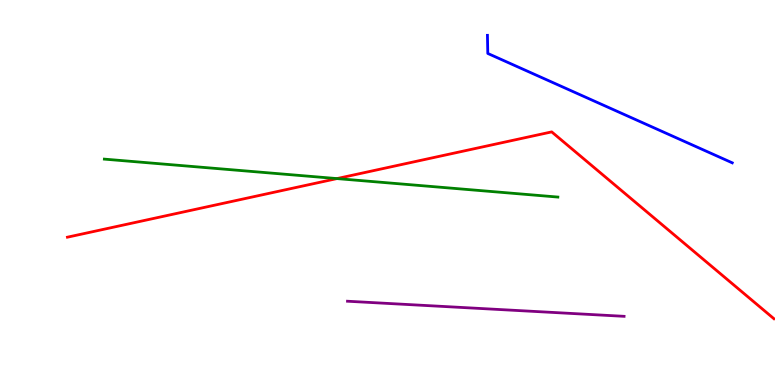[{'lines': ['blue', 'red'], 'intersections': []}, {'lines': ['green', 'red'], 'intersections': [{'x': 4.35, 'y': 5.36}]}, {'lines': ['purple', 'red'], 'intersections': []}, {'lines': ['blue', 'green'], 'intersections': []}, {'lines': ['blue', 'purple'], 'intersections': []}, {'lines': ['green', 'purple'], 'intersections': []}]